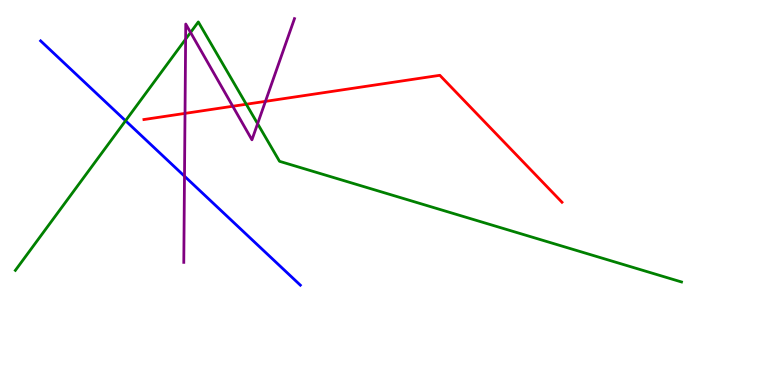[{'lines': ['blue', 'red'], 'intersections': []}, {'lines': ['green', 'red'], 'intersections': [{'x': 3.18, 'y': 7.29}]}, {'lines': ['purple', 'red'], 'intersections': [{'x': 2.39, 'y': 7.05}, {'x': 3.0, 'y': 7.24}, {'x': 3.43, 'y': 7.37}]}, {'lines': ['blue', 'green'], 'intersections': [{'x': 1.62, 'y': 6.86}]}, {'lines': ['blue', 'purple'], 'intersections': [{'x': 2.38, 'y': 5.42}]}, {'lines': ['green', 'purple'], 'intersections': [{'x': 2.4, 'y': 8.98}, {'x': 2.46, 'y': 9.16}, {'x': 3.32, 'y': 6.79}]}]